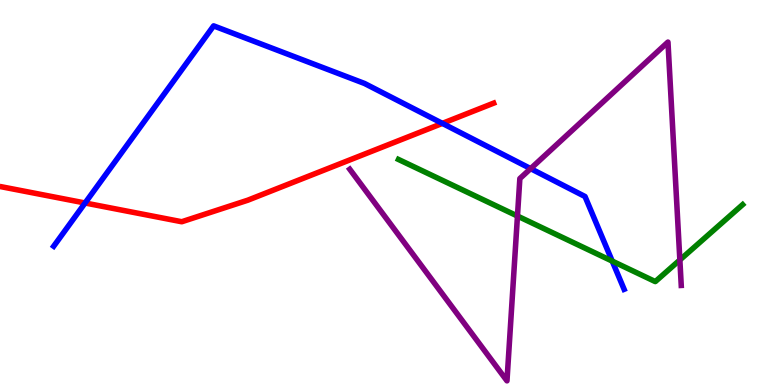[{'lines': ['blue', 'red'], 'intersections': [{'x': 1.1, 'y': 4.73}, {'x': 5.71, 'y': 6.8}]}, {'lines': ['green', 'red'], 'intersections': []}, {'lines': ['purple', 'red'], 'intersections': []}, {'lines': ['blue', 'green'], 'intersections': [{'x': 7.9, 'y': 3.22}]}, {'lines': ['blue', 'purple'], 'intersections': [{'x': 6.85, 'y': 5.62}]}, {'lines': ['green', 'purple'], 'intersections': [{'x': 6.68, 'y': 4.39}, {'x': 8.77, 'y': 3.25}]}]